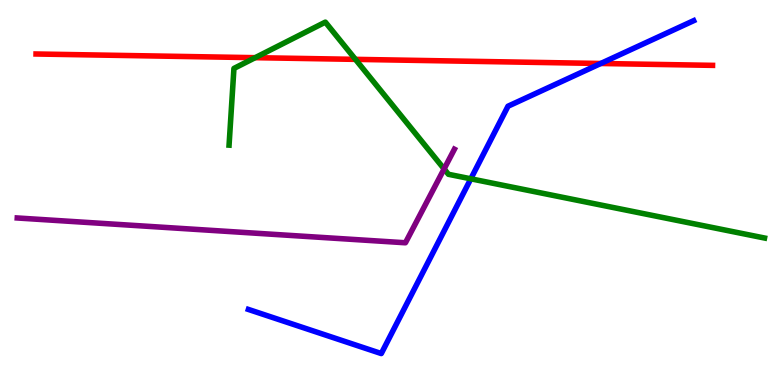[{'lines': ['blue', 'red'], 'intersections': [{'x': 7.75, 'y': 8.35}]}, {'lines': ['green', 'red'], 'intersections': [{'x': 3.29, 'y': 8.5}, {'x': 4.59, 'y': 8.46}]}, {'lines': ['purple', 'red'], 'intersections': []}, {'lines': ['blue', 'green'], 'intersections': [{'x': 6.08, 'y': 5.36}]}, {'lines': ['blue', 'purple'], 'intersections': []}, {'lines': ['green', 'purple'], 'intersections': [{'x': 5.73, 'y': 5.61}]}]